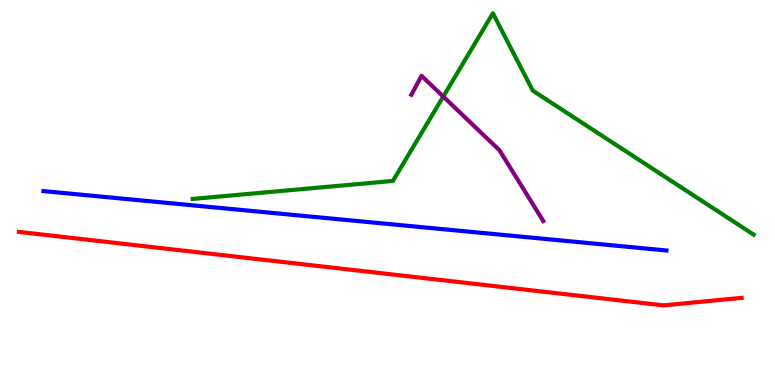[{'lines': ['blue', 'red'], 'intersections': []}, {'lines': ['green', 'red'], 'intersections': []}, {'lines': ['purple', 'red'], 'intersections': []}, {'lines': ['blue', 'green'], 'intersections': []}, {'lines': ['blue', 'purple'], 'intersections': []}, {'lines': ['green', 'purple'], 'intersections': [{'x': 5.72, 'y': 7.49}]}]